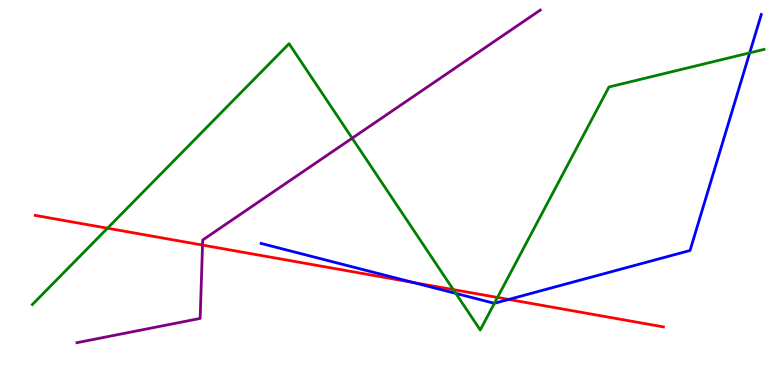[{'lines': ['blue', 'red'], 'intersections': [{'x': 5.33, 'y': 2.66}, {'x': 6.56, 'y': 2.22}]}, {'lines': ['green', 'red'], 'intersections': [{'x': 1.39, 'y': 4.07}, {'x': 5.85, 'y': 2.48}, {'x': 6.42, 'y': 2.27}]}, {'lines': ['purple', 'red'], 'intersections': [{'x': 2.61, 'y': 3.63}]}, {'lines': ['blue', 'green'], 'intersections': [{'x': 5.88, 'y': 2.38}, {'x': 6.38, 'y': 2.12}, {'x': 9.67, 'y': 8.63}]}, {'lines': ['blue', 'purple'], 'intersections': []}, {'lines': ['green', 'purple'], 'intersections': [{'x': 4.54, 'y': 6.41}]}]